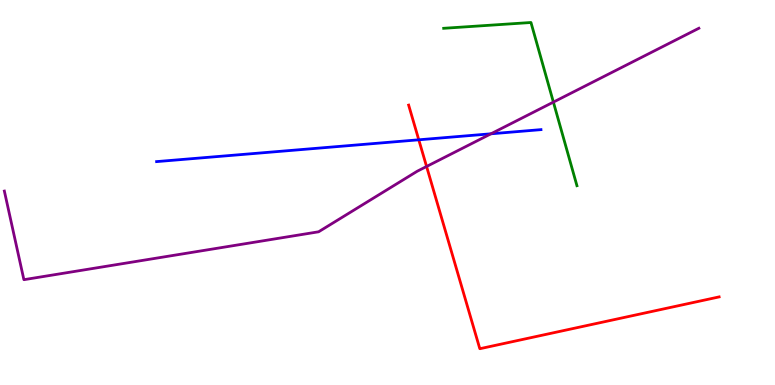[{'lines': ['blue', 'red'], 'intersections': [{'x': 5.4, 'y': 6.37}]}, {'lines': ['green', 'red'], 'intersections': []}, {'lines': ['purple', 'red'], 'intersections': [{'x': 5.5, 'y': 5.68}]}, {'lines': ['blue', 'green'], 'intersections': []}, {'lines': ['blue', 'purple'], 'intersections': [{'x': 6.34, 'y': 6.52}]}, {'lines': ['green', 'purple'], 'intersections': [{'x': 7.14, 'y': 7.35}]}]